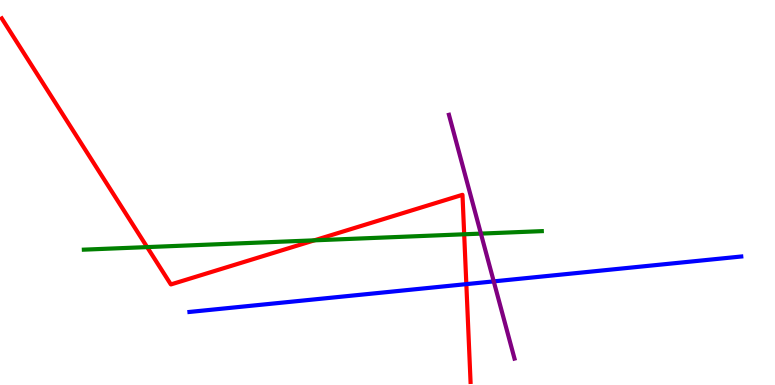[{'lines': ['blue', 'red'], 'intersections': [{'x': 6.02, 'y': 2.62}]}, {'lines': ['green', 'red'], 'intersections': [{'x': 1.9, 'y': 3.58}, {'x': 4.06, 'y': 3.76}, {'x': 5.99, 'y': 3.91}]}, {'lines': ['purple', 'red'], 'intersections': []}, {'lines': ['blue', 'green'], 'intersections': []}, {'lines': ['blue', 'purple'], 'intersections': [{'x': 6.37, 'y': 2.69}]}, {'lines': ['green', 'purple'], 'intersections': [{'x': 6.21, 'y': 3.93}]}]